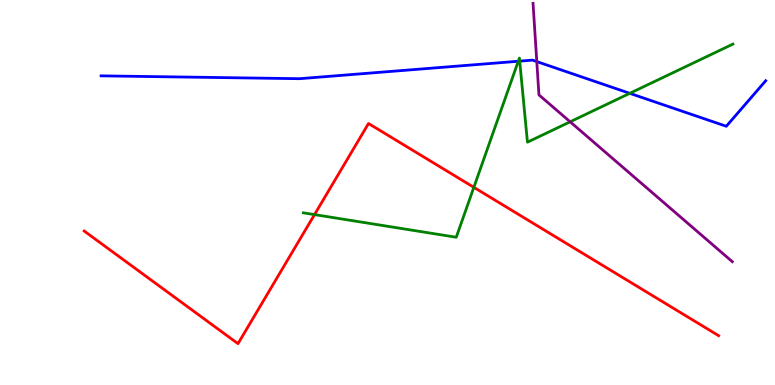[{'lines': ['blue', 'red'], 'intersections': []}, {'lines': ['green', 'red'], 'intersections': [{'x': 4.06, 'y': 4.43}, {'x': 6.11, 'y': 5.13}]}, {'lines': ['purple', 'red'], 'intersections': []}, {'lines': ['blue', 'green'], 'intersections': [{'x': 6.69, 'y': 8.41}, {'x': 6.71, 'y': 8.41}, {'x': 8.13, 'y': 7.58}]}, {'lines': ['blue', 'purple'], 'intersections': [{'x': 6.93, 'y': 8.4}]}, {'lines': ['green', 'purple'], 'intersections': [{'x': 7.36, 'y': 6.84}]}]